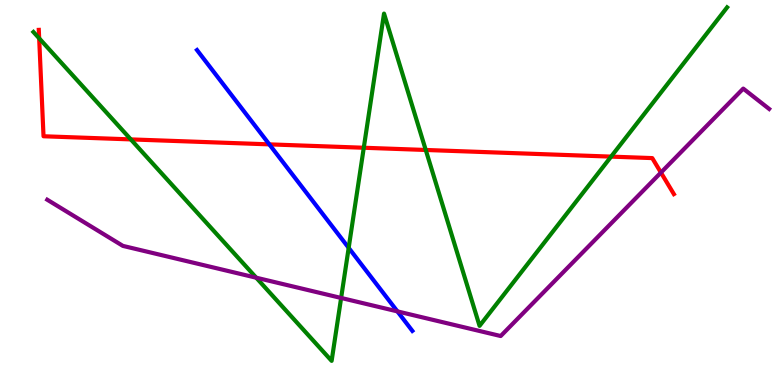[{'lines': ['blue', 'red'], 'intersections': [{'x': 3.48, 'y': 6.25}]}, {'lines': ['green', 'red'], 'intersections': [{'x': 0.505, 'y': 9.0}, {'x': 1.69, 'y': 6.38}, {'x': 4.69, 'y': 6.16}, {'x': 5.49, 'y': 6.1}, {'x': 7.89, 'y': 5.93}]}, {'lines': ['purple', 'red'], 'intersections': [{'x': 8.53, 'y': 5.52}]}, {'lines': ['blue', 'green'], 'intersections': [{'x': 4.5, 'y': 3.56}]}, {'lines': ['blue', 'purple'], 'intersections': [{'x': 5.13, 'y': 1.91}]}, {'lines': ['green', 'purple'], 'intersections': [{'x': 3.31, 'y': 2.79}, {'x': 4.4, 'y': 2.26}]}]